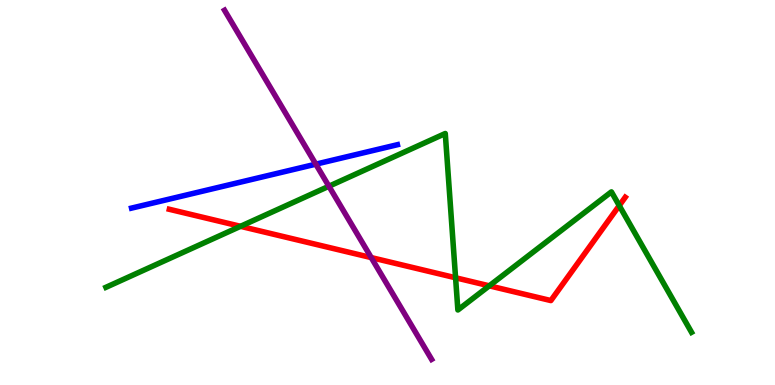[{'lines': ['blue', 'red'], 'intersections': []}, {'lines': ['green', 'red'], 'intersections': [{'x': 3.1, 'y': 4.12}, {'x': 5.88, 'y': 2.79}, {'x': 6.31, 'y': 2.58}, {'x': 7.99, 'y': 4.66}]}, {'lines': ['purple', 'red'], 'intersections': [{'x': 4.79, 'y': 3.31}]}, {'lines': ['blue', 'green'], 'intersections': []}, {'lines': ['blue', 'purple'], 'intersections': [{'x': 4.08, 'y': 5.74}]}, {'lines': ['green', 'purple'], 'intersections': [{'x': 4.24, 'y': 5.16}]}]